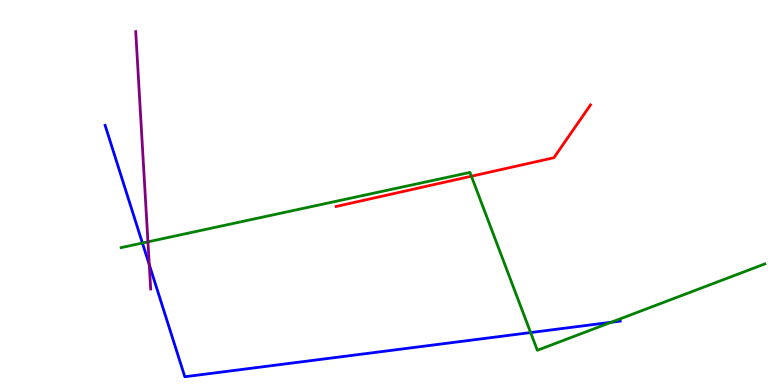[{'lines': ['blue', 'red'], 'intersections': []}, {'lines': ['green', 'red'], 'intersections': [{'x': 6.08, 'y': 5.42}]}, {'lines': ['purple', 'red'], 'intersections': []}, {'lines': ['blue', 'green'], 'intersections': [{'x': 1.84, 'y': 3.69}, {'x': 6.85, 'y': 1.36}, {'x': 7.89, 'y': 1.63}]}, {'lines': ['blue', 'purple'], 'intersections': [{'x': 1.93, 'y': 3.13}]}, {'lines': ['green', 'purple'], 'intersections': [{'x': 1.91, 'y': 3.72}]}]